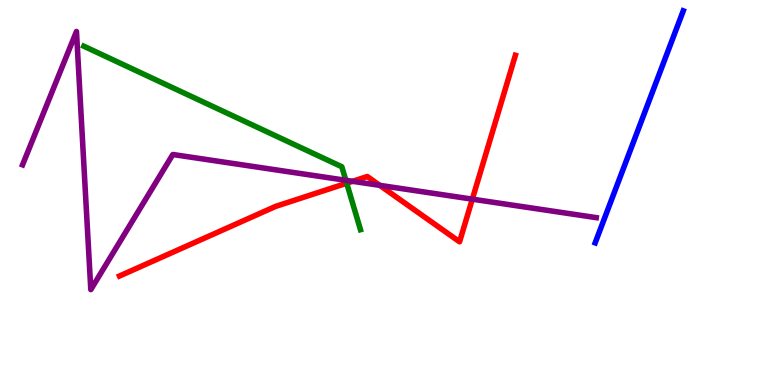[{'lines': ['blue', 'red'], 'intersections': []}, {'lines': ['green', 'red'], 'intersections': [{'x': 4.47, 'y': 5.24}]}, {'lines': ['purple', 'red'], 'intersections': [{'x': 4.55, 'y': 5.29}, {'x': 4.9, 'y': 5.19}, {'x': 6.09, 'y': 4.83}]}, {'lines': ['blue', 'green'], 'intersections': []}, {'lines': ['blue', 'purple'], 'intersections': []}, {'lines': ['green', 'purple'], 'intersections': [{'x': 4.46, 'y': 5.32}]}]